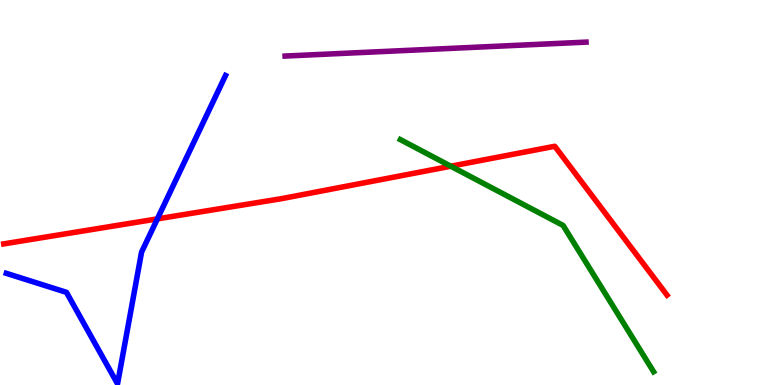[{'lines': ['blue', 'red'], 'intersections': [{'x': 2.03, 'y': 4.31}]}, {'lines': ['green', 'red'], 'intersections': [{'x': 5.82, 'y': 5.68}]}, {'lines': ['purple', 'red'], 'intersections': []}, {'lines': ['blue', 'green'], 'intersections': []}, {'lines': ['blue', 'purple'], 'intersections': []}, {'lines': ['green', 'purple'], 'intersections': []}]